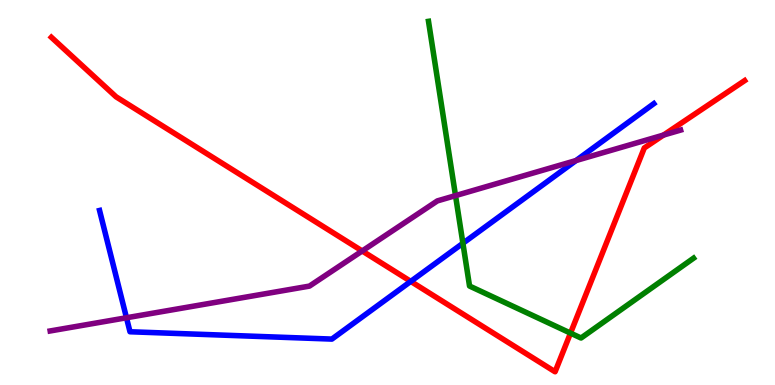[{'lines': ['blue', 'red'], 'intersections': [{'x': 5.3, 'y': 2.69}]}, {'lines': ['green', 'red'], 'intersections': [{'x': 7.36, 'y': 1.35}]}, {'lines': ['purple', 'red'], 'intersections': [{'x': 4.67, 'y': 3.48}, {'x': 8.56, 'y': 6.49}]}, {'lines': ['blue', 'green'], 'intersections': [{'x': 5.97, 'y': 3.68}]}, {'lines': ['blue', 'purple'], 'intersections': [{'x': 1.63, 'y': 1.75}, {'x': 7.43, 'y': 5.83}]}, {'lines': ['green', 'purple'], 'intersections': [{'x': 5.88, 'y': 4.92}]}]